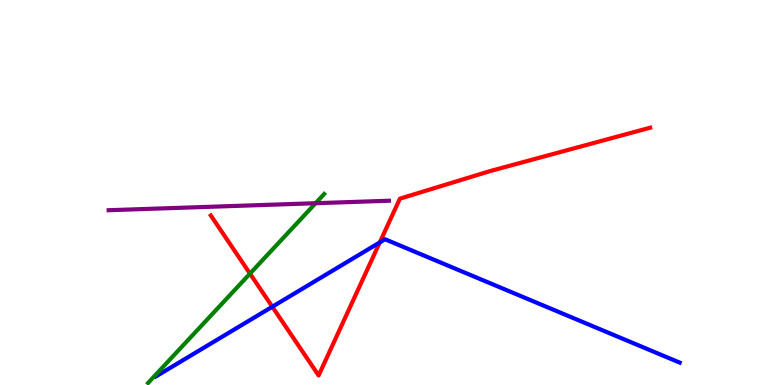[{'lines': ['blue', 'red'], 'intersections': [{'x': 3.51, 'y': 2.03}, {'x': 4.9, 'y': 3.7}]}, {'lines': ['green', 'red'], 'intersections': [{'x': 3.23, 'y': 2.89}]}, {'lines': ['purple', 'red'], 'intersections': []}, {'lines': ['blue', 'green'], 'intersections': []}, {'lines': ['blue', 'purple'], 'intersections': []}, {'lines': ['green', 'purple'], 'intersections': [{'x': 4.07, 'y': 4.72}]}]